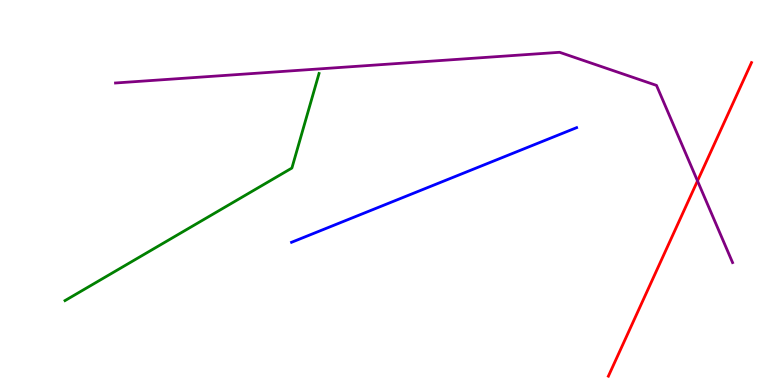[{'lines': ['blue', 'red'], 'intersections': []}, {'lines': ['green', 'red'], 'intersections': []}, {'lines': ['purple', 'red'], 'intersections': [{'x': 9.0, 'y': 5.3}]}, {'lines': ['blue', 'green'], 'intersections': []}, {'lines': ['blue', 'purple'], 'intersections': []}, {'lines': ['green', 'purple'], 'intersections': []}]